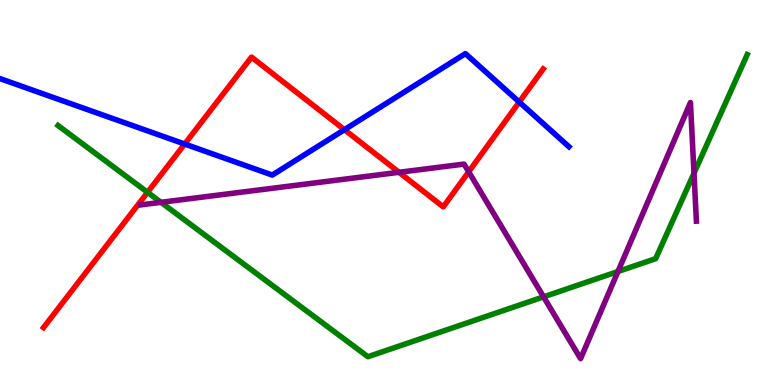[{'lines': ['blue', 'red'], 'intersections': [{'x': 2.38, 'y': 6.26}, {'x': 4.44, 'y': 6.63}, {'x': 6.7, 'y': 7.35}]}, {'lines': ['green', 'red'], 'intersections': [{'x': 1.9, 'y': 5.01}]}, {'lines': ['purple', 'red'], 'intersections': [{'x': 5.15, 'y': 5.52}, {'x': 6.05, 'y': 5.54}]}, {'lines': ['blue', 'green'], 'intersections': []}, {'lines': ['blue', 'purple'], 'intersections': []}, {'lines': ['green', 'purple'], 'intersections': [{'x': 2.08, 'y': 4.74}, {'x': 7.01, 'y': 2.29}, {'x': 7.97, 'y': 2.95}, {'x': 8.95, 'y': 5.5}]}]